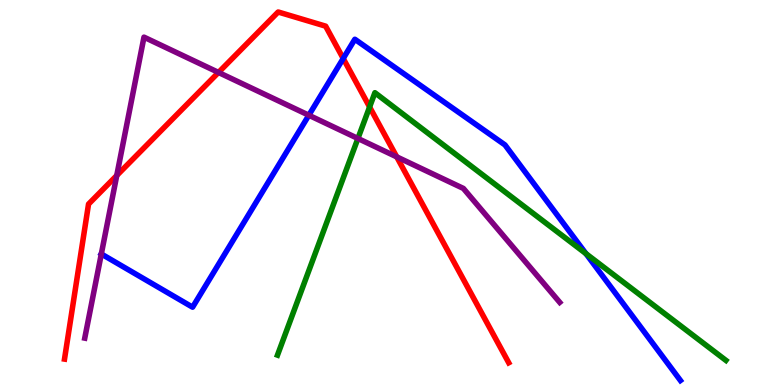[{'lines': ['blue', 'red'], 'intersections': [{'x': 4.43, 'y': 8.48}]}, {'lines': ['green', 'red'], 'intersections': [{'x': 4.77, 'y': 7.22}]}, {'lines': ['purple', 'red'], 'intersections': [{'x': 1.51, 'y': 5.44}, {'x': 2.82, 'y': 8.12}, {'x': 5.12, 'y': 5.93}]}, {'lines': ['blue', 'green'], 'intersections': [{'x': 7.56, 'y': 3.41}]}, {'lines': ['blue', 'purple'], 'intersections': [{'x': 1.31, 'y': 3.4}, {'x': 3.98, 'y': 7.01}]}, {'lines': ['green', 'purple'], 'intersections': [{'x': 4.62, 'y': 6.4}]}]